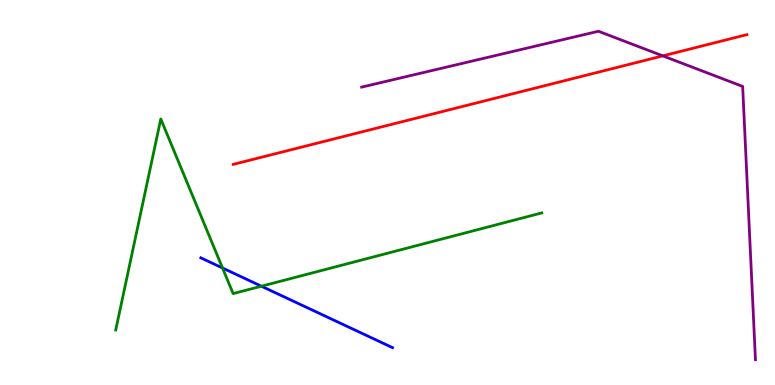[{'lines': ['blue', 'red'], 'intersections': []}, {'lines': ['green', 'red'], 'intersections': []}, {'lines': ['purple', 'red'], 'intersections': [{'x': 8.55, 'y': 8.55}]}, {'lines': ['blue', 'green'], 'intersections': [{'x': 2.87, 'y': 3.04}, {'x': 3.37, 'y': 2.57}]}, {'lines': ['blue', 'purple'], 'intersections': []}, {'lines': ['green', 'purple'], 'intersections': []}]